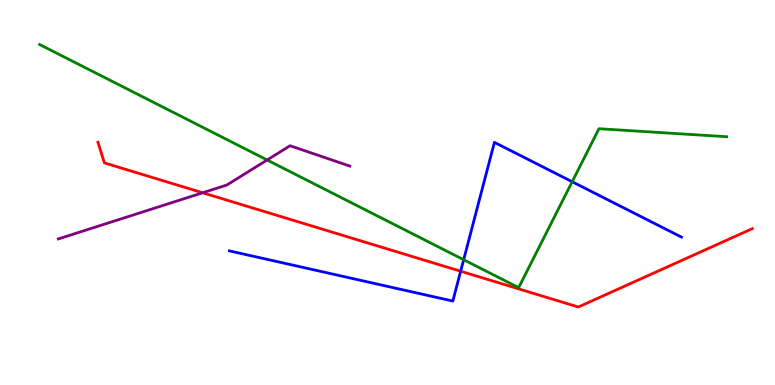[{'lines': ['blue', 'red'], 'intersections': [{'x': 5.94, 'y': 2.96}]}, {'lines': ['green', 'red'], 'intersections': []}, {'lines': ['purple', 'red'], 'intersections': [{'x': 2.61, 'y': 4.99}]}, {'lines': ['blue', 'green'], 'intersections': [{'x': 5.98, 'y': 3.25}, {'x': 7.38, 'y': 5.28}]}, {'lines': ['blue', 'purple'], 'intersections': []}, {'lines': ['green', 'purple'], 'intersections': [{'x': 3.45, 'y': 5.84}]}]